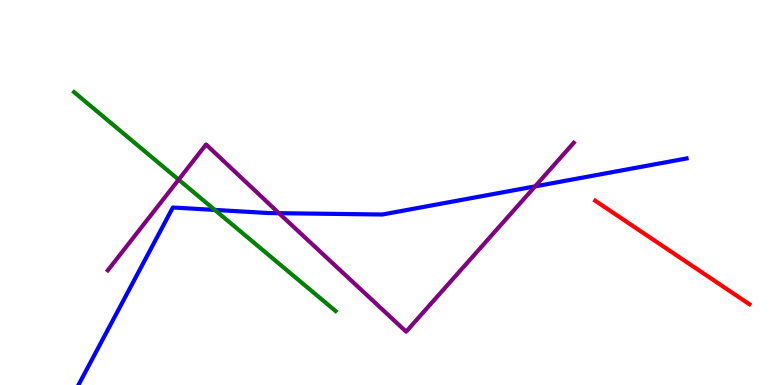[{'lines': ['blue', 'red'], 'intersections': []}, {'lines': ['green', 'red'], 'intersections': []}, {'lines': ['purple', 'red'], 'intersections': []}, {'lines': ['blue', 'green'], 'intersections': [{'x': 2.77, 'y': 4.55}]}, {'lines': ['blue', 'purple'], 'intersections': [{'x': 3.6, 'y': 4.46}, {'x': 6.9, 'y': 5.16}]}, {'lines': ['green', 'purple'], 'intersections': [{'x': 2.31, 'y': 5.33}]}]